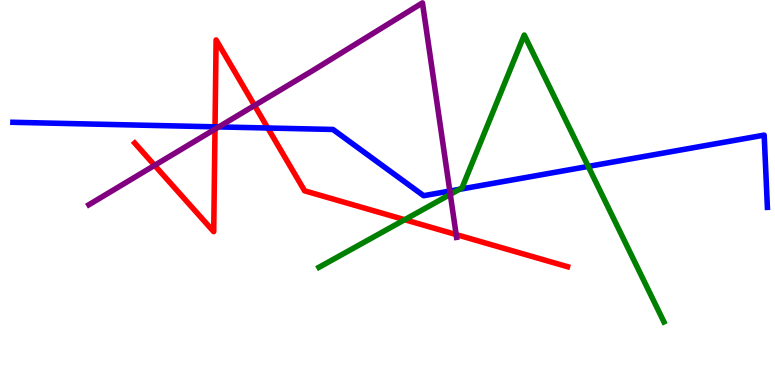[{'lines': ['blue', 'red'], 'intersections': [{'x': 2.77, 'y': 6.71}, {'x': 3.46, 'y': 6.68}]}, {'lines': ['green', 'red'], 'intersections': [{'x': 5.22, 'y': 4.29}]}, {'lines': ['purple', 'red'], 'intersections': [{'x': 1.99, 'y': 5.71}, {'x': 2.77, 'y': 6.65}, {'x': 3.28, 'y': 7.26}, {'x': 5.89, 'y': 3.91}]}, {'lines': ['blue', 'green'], 'intersections': [{'x': 5.93, 'y': 5.08}, {'x': 7.59, 'y': 5.68}]}, {'lines': ['blue', 'purple'], 'intersections': [{'x': 2.82, 'y': 6.7}, {'x': 5.8, 'y': 5.04}]}, {'lines': ['green', 'purple'], 'intersections': [{'x': 5.81, 'y': 4.95}]}]